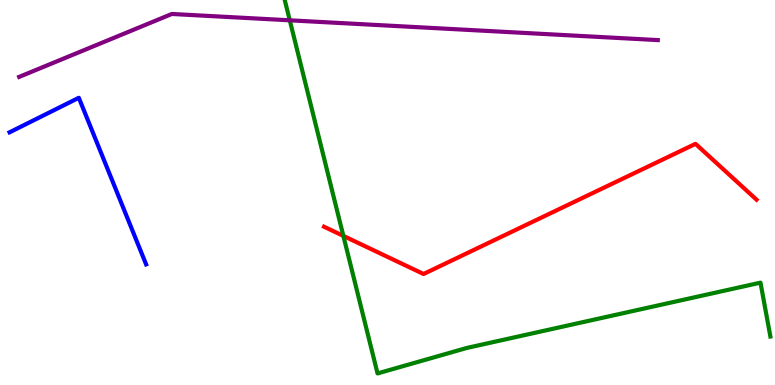[{'lines': ['blue', 'red'], 'intersections': []}, {'lines': ['green', 'red'], 'intersections': [{'x': 4.43, 'y': 3.87}]}, {'lines': ['purple', 'red'], 'intersections': []}, {'lines': ['blue', 'green'], 'intersections': []}, {'lines': ['blue', 'purple'], 'intersections': []}, {'lines': ['green', 'purple'], 'intersections': [{'x': 3.74, 'y': 9.47}]}]